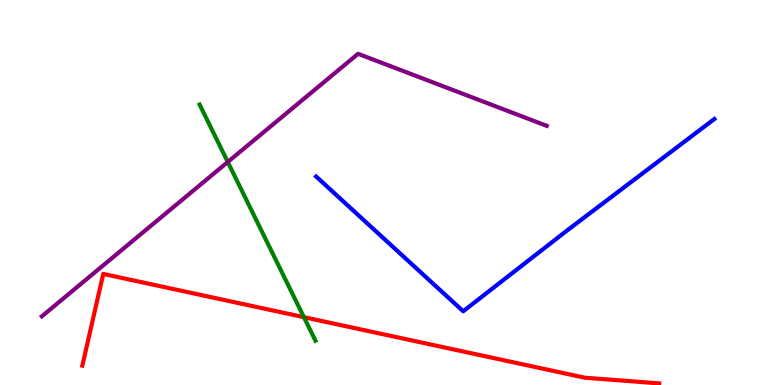[{'lines': ['blue', 'red'], 'intersections': []}, {'lines': ['green', 'red'], 'intersections': [{'x': 3.92, 'y': 1.76}]}, {'lines': ['purple', 'red'], 'intersections': []}, {'lines': ['blue', 'green'], 'intersections': []}, {'lines': ['blue', 'purple'], 'intersections': []}, {'lines': ['green', 'purple'], 'intersections': [{'x': 2.94, 'y': 5.79}]}]